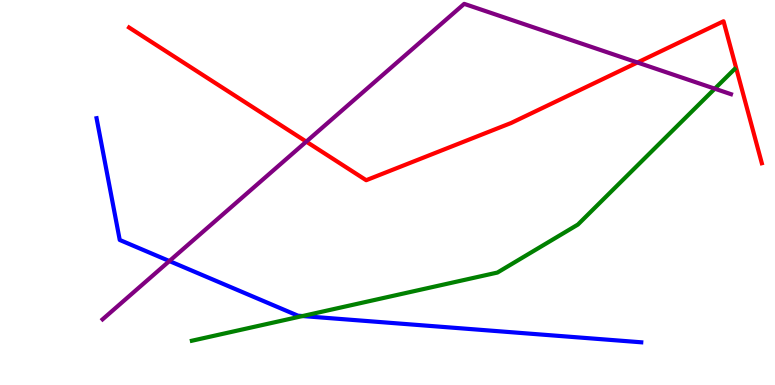[{'lines': ['blue', 'red'], 'intersections': []}, {'lines': ['green', 'red'], 'intersections': []}, {'lines': ['purple', 'red'], 'intersections': [{'x': 3.95, 'y': 6.32}, {'x': 8.22, 'y': 8.38}]}, {'lines': ['blue', 'green'], 'intersections': [{'x': 3.9, 'y': 1.79}]}, {'lines': ['blue', 'purple'], 'intersections': [{'x': 2.19, 'y': 3.22}]}, {'lines': ['green', 'purple'], 'intersections': [{'x': 9.22, 'y': 7.7}]}]